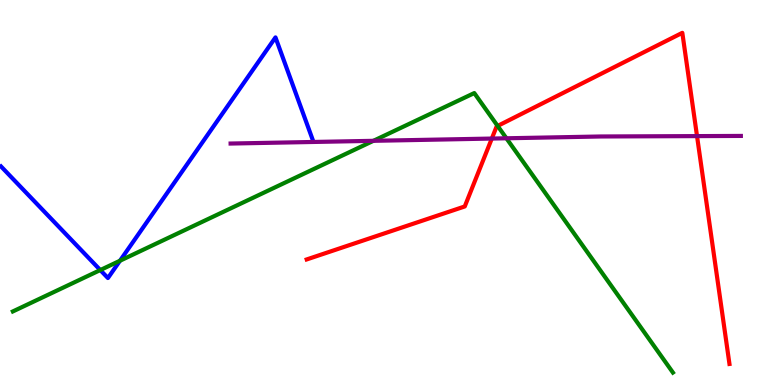[{'lines': ['blue', 'red'], 'intersections': []}, {'lines': ['green', 'red'], 'intersections': [{'x': 6.42, 'y': 6.73}]}, {'lines': ['purple', 'red'], 'intersections': [{'x': 6.35, 'y': 6.4}, {'x': 8.99, 'y': 6.46}]}, {'lines': ['blue', 'green'], 'intersections': [{'x': 1.29, 'y': 2.99}, {'x': 1.55, 'y': 3.23}]}, {'lines': ['blue', 'purple'], 'intersections': []}, {'lines': ['green', 'purple'], 'intersections': [{'x': 4.82, 'y': 6.34}, {'x': 6.53, 'y': 6.41}]}]